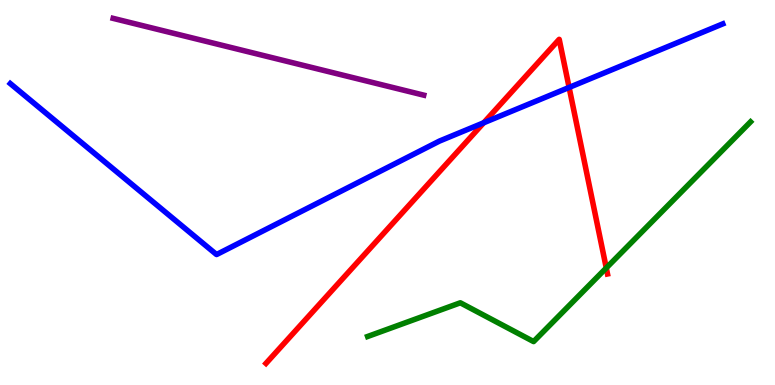[{'lines': ['blue', 'red'], 'intersections': [{'x': 6.24, 'y': 6.81}, {'x': 7.34, 'y': 7.73}]}, {'lines': ['green', 'red'], 'intersections': [{'x': 7.82, 'y': 3.04}]}, {'lines': ['purple', 'red'], 'intersections': []}, {'lines': ['blue', 'green'], 'intersections': []}, {'lines': ['blue', 'purple'], 'intersections': []}, {'lines': ['green', 'purple'], 'intersections': []}]